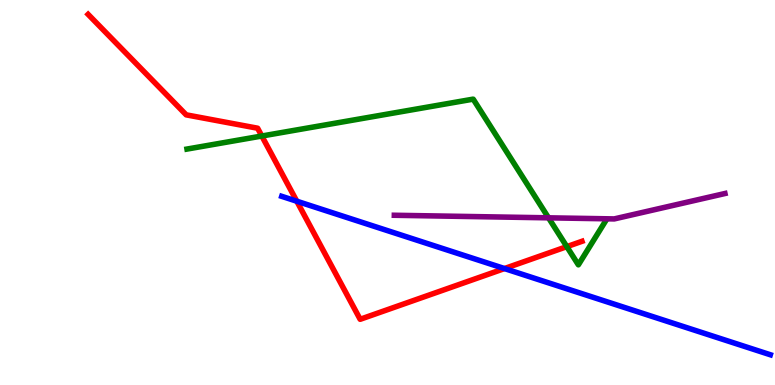[{'lines': ['blue', 'red'], 'intersections': [{'x': 3.83, 'y': 4.77}, {'x': 6.51, 'y': 3.02}]}, {'lines': ['green', 'red'], 'intersections': [{'x': 3.38, 'y': 6.47}, {'x': 7.31, 'y': 3.59}]}, {'lines': ['purple', 'red'], 'intersections': []}, {'lines': ['blue', 'green'], 'intersections': []}, {'lines': ['blue', 'purple'], 'intersections': []}, {'lines': ['green', 'purple'], 'intersections': [{'x': 7.08, 'y': 4.34}]}]